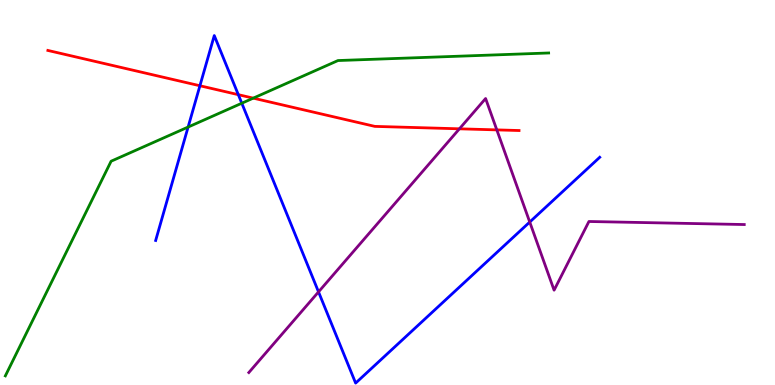[{'lines': ['blue', 'red'], 'intersections': [{'x': 2.58, 'y': 7.77}, {'x': 3.08, 'y': 7.54}]}, {'lines': ['green', 'red'], 'intersections': [{'x': 3.27, 'y': 7.45}]}, {'lines': ['purple', 'red'], 'intersections': [{'x': 5.93, 'y': 6.65}, {'x': 6.41, 'y': 6.63}]}, {'lines': ['blue', 'green'], 'intersections': [{'x': 2.43, 'y': 6.7}, {'x': 3.12, 'y': 7.32}]}, {'lines': ['blue', 'purple'], 'intersections': [{'x': 4.11, 'y': 2.42}, {'x': 6.84, 'y': 4.23}]}, {'lines': ['green', 'purple'], 'intersections': []}]